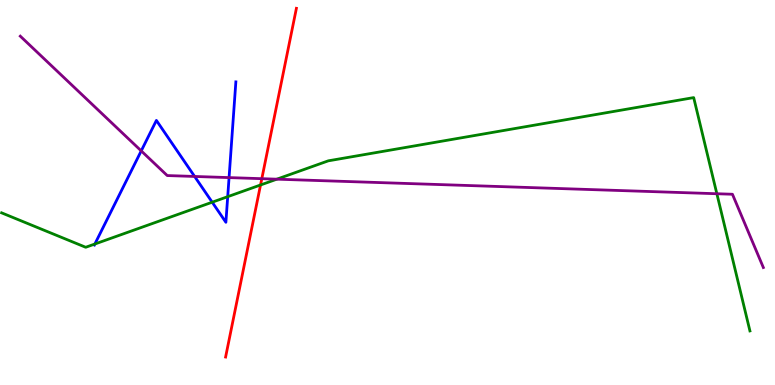[{'lines': ['blue', 'red'], 'intersections': []}, {'lines': ['green', 'red'], 'intersections': [{'x': 3.36, 'y': 5.2}]}, {'lines': ['purple', 'red'], 'intersections': [{'x': 3.38, 'y': 5.36}]}, {'lines': ['blue', 'green'], 'intersections': [{'x': 1.22, 'y': 3.66}, {'x': 2.74, 'y': 4.75}, {'x': 2.94, 'y': 4.89}]}, {'lines': ['blue', 'purple'], 'intersections': [{'x': 1.82, 'y': 6.08}, {'x': 2.51, 'y': 5.42}, {'x': 2.96, 'y': 5.39}]}, {'lines': ['green', 'purple'], 'intersections': [{'x': 3.57, 'y': 5.35}, {'x': 9.25, 'y': 4.97}]}]